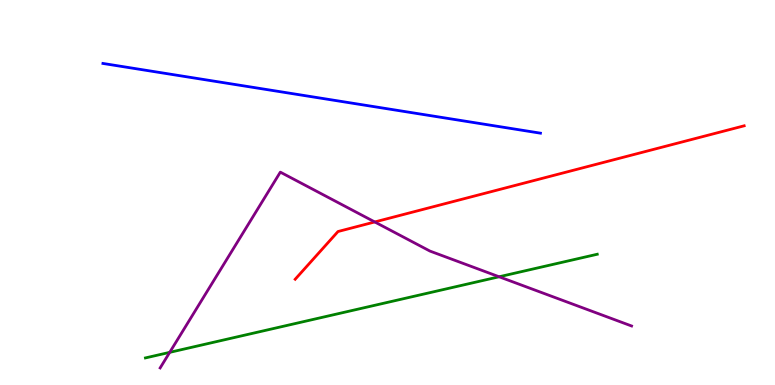[{'lines': ['blue', 'red'], 'intersections': []}, {'lines': ['green', 'red'], 'intersections': []}, {'lines': ['purple', 'red'], 'intersections': [{'x': 4.84, 'y': 4.23}]}, {'lines': ['blue', 'green'], 'intersections': []}, {'lines': ['blue', 'purple'], 'intersections': []}, {'lines': ['green', 'purple'], 'intersections': [{'x': 2.19, 'y': 0.848}, {'x': 6.44, 'y': 2.81}]}]